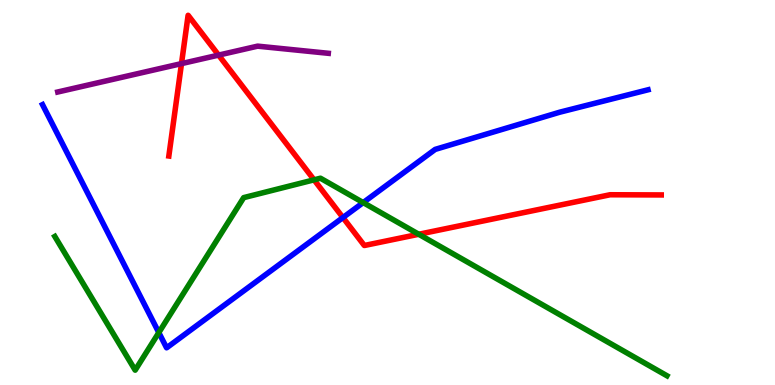[{'lines': ['blue', 'red'], 'intersections': [{'x': 4.42, 'y': 4.35}]}, {'lines': ['green', 'red'], 'intersections': [{'x': 4.05, 'y': 5.33}, {'x': 5.4, 'y': 3.92}]}, {'lines': ['purple', 'red'], 'intersections': [{'x': 2.34, 'y': 8.35}, {'x': 2.82, 'y': 8.57}]}, {'lines': ['blue', 'green'], 'intersections': [{'x': 2.05, 'y': 1.36}, {'x': 4.69, 'y': 4.74}]}, {'lines': ['blue', 'purple'], 'intersections': []}, {'lines': ['green', 'purple'], 'intersections': []}]